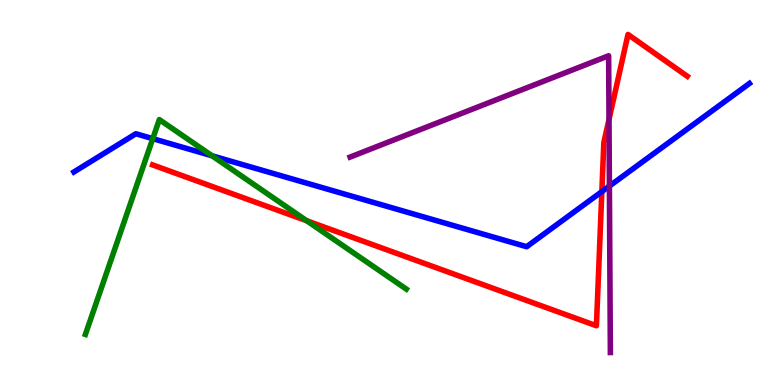[{'lines': ['blue', 'red'], 'intersections': [{'x': 7.77, 'y': 5.02}]}, {'lines': ['green', 'red'], 'intersections': [{'x': 3.96, 'y': 4.27}]}, {'lines': ['purple', 'red'], 'intersections': [{'x': 7.86, 'y': 6.9}]}, {'lines': ['blue', 'green'], 'intersections': [{'x': 1.97, 'y': 6.4}, {'x': 2.74, 'y': 5.95}]}, {'lines': ['blue', 'purple'], 'intersections': [{'x': 7.86, 'y': 5.17}]}, {'lines': ['green', 'purple'], 'intersections': []}]